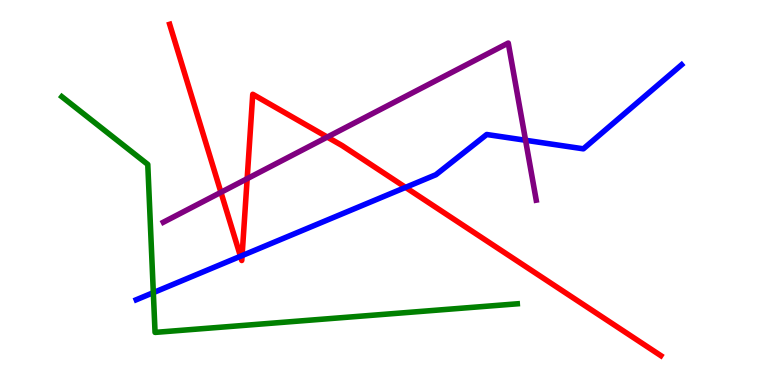[{'lines': ['blue', 'red'], 'intersections': [{'x': 3.1, 'y': 3.34}, {'x': 3.12, 'y': 3.36}, {'x': 5.23, 'y': 5.13}]}, {'lines': ['green', 'red'], 'intersections': []}, {'lines': ['purple', 'red'], 'intersections': [{'x': 2.85, 'y': 5.0}, {'x': 3.19, 'y': 5.36}, {'x': 4.22, 'y': 6.44}]}, {'lines': ['blue', 'green'], 'intersections': [{'x': 1.98, 'y': 2.4}]}, {'lines': ['blue', 'purple'], 'intersections': [{'x': 6.78, 'y': 6.36}]}, {'lines': ['green', 'purple'], 'intersections': []}]